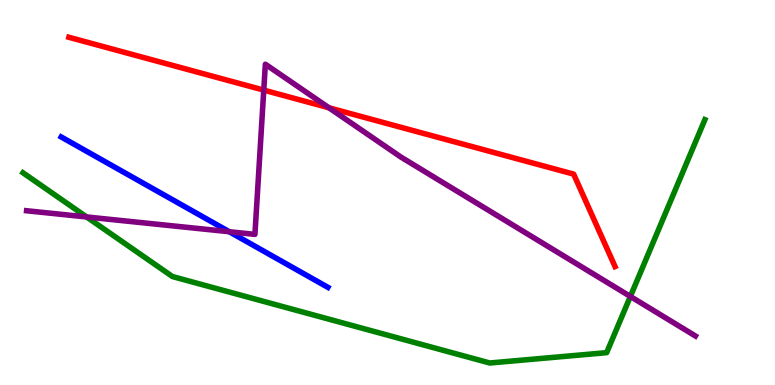[{'lines': ['blue', 'red'], 'intersections': []}, {'lines': ['green', 'red'], 'intersections': []}, {'lines': ['purple', 'red'], 'intersections': [{'x': 3.4, 'y': 7.66}, {'x': 4.24, 'y': 7.2}]}, {'lines': ['blue', 'green'], 'intersections': []}, {'lines': ['blue', 'purple'], 'intersections': [{'x': 2.96, 'y': 3.98}]}, {'lines': ['green', 'purple'], 'intersections': [{'x': 1.12, 'y': 4.36}, {'x': 8.13, 'y': 2.3}]}]